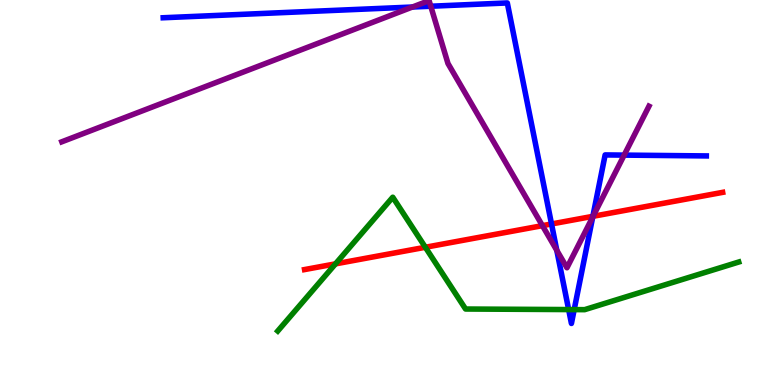[{'lines': ['blue', 'red'], 'intersections': [{'x': 7.12, 'y': 4.18}, {'x': 7.65, 'y': 4.38}]}, {'lines': ['green', 'red'], 'intersections': [{'x': 4.33, 'y': 3.15}, {'x': 5.49, 'y': 3.58}]}, {'lines': ['purple', 'red'], 'intersections': [{'x': 7.0, 'y': 4.14}, {'x': 7.65, 'y': 4.38}]}, {'lines': ['blue', 'green'], 'intersections': [{'x': 7.34, 'y': 1.96}, {'x': 7.41, 'y': 1.96}]}, {'lines': ['blue', 'purple'], 'intersections': [{'x': 5.32, 'y': 9.82}, {'x': 5.56, 'y': 9.84}, {'x': 7.18, 'y': 3.5}, {'x': 7.65, 'y': 4.36}, {'x': 8.05, 'y': 5.97}]}, {'lines': ['green', 'purple'], 'intersections': []}]